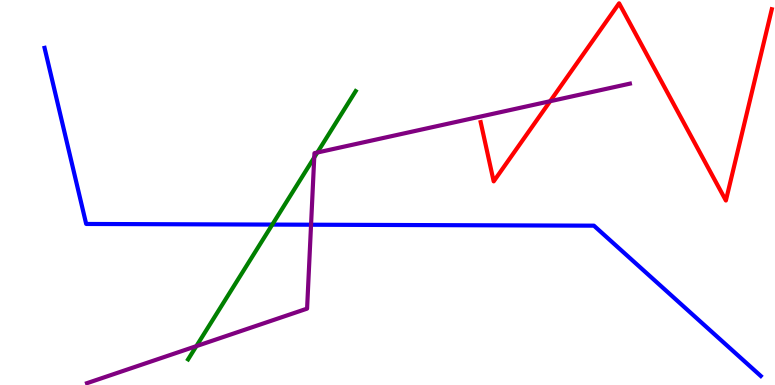[{'lines': ['blue', 'red'], 'intersections': []}, {'lines': ['green', 'red'], 'intersections': []}, {'lines': ['purple', 'red'], 'intersections': [{'x': 7.1, 'y': 7.37}]}, {'lines': ['blue', 'green'], 'intersections': [{'x': 3.51, 'y': 4.17}]}, {'lines': ['blue', 'purple'], 'intersections': [{'x': 4.01, 'y': 4.16}]}, {'lines': ['green', 'purple'], 'intersections': [{'x': 2.53, 'y': 1.01}, {'x': 4.05, 'y': 5.91}, {'x': 4.09, 'y': 6.04}]}]